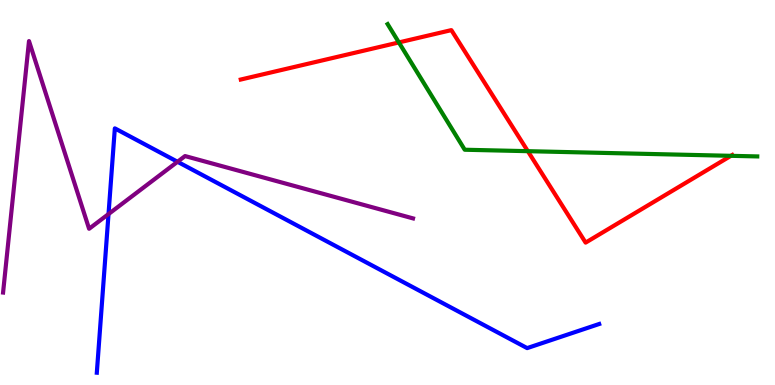[{'lines': ['blue', 'red'], 'intersections': []}, {'lines': ['green', 'red'], 'intersections': [{'x': 5.15, 'y': 8.9}, {'x': 6.81, 'y': 6.07}, {'x': 9.43, 'y': 5.95}]}, {'lines': ['purple', 'red'], 'intersections': []}, {'lines': ['blue', 'green'], 'intersections': []}, {'lines': ['blue', 'purple'], 'intersections': [{'x': 1.4, 'y': 4.44}, {'x': 2.29, 'y': 5.8}]}, {'lines': ['green', 'purple'], 'intersections': []}]